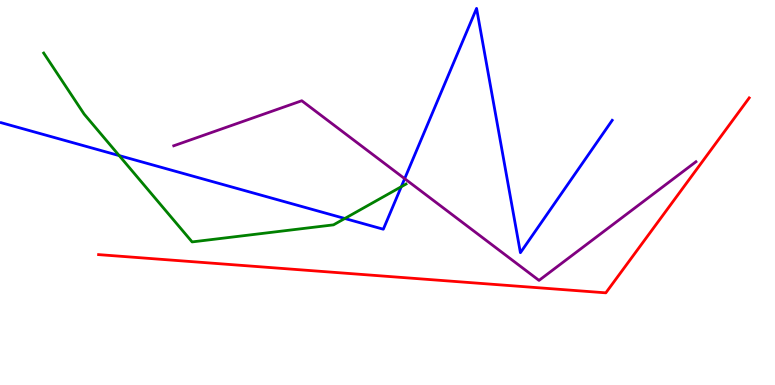[{'lines': ['blue', 'red'], 'intersections': []}, {'lines': ['green', 'red'], 'intersections': []}, {'lines': ['purple', 'red'], 'intersections': []}, {'lines': ['blue', 'green'], 'intersections': [{'x': 1.54, 'y': 5.96}, {'x': 4.45, 'y': 4.32}, {'x': 5.18, 'y': 5.15}]}, {'lines': ['blue', 'purple'], 'intersections': [{'x': 5.22, 'y': 5.36}]}, {'lines': ['green', 'purple'], 'intersections': []}]